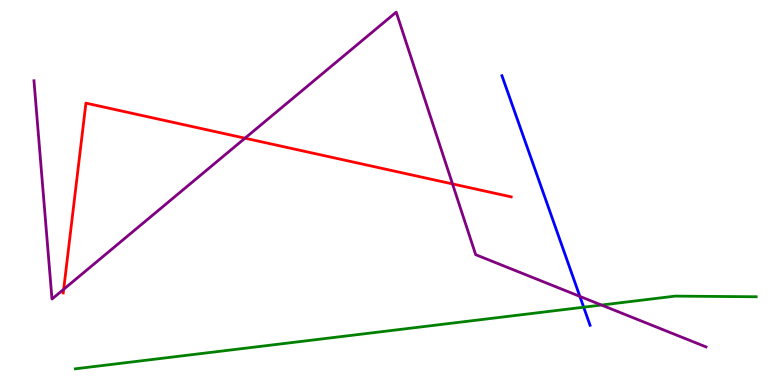[{'lines': ['blue', 'red'], 'intersections': []}, {'lines': ['green', 'red'], 'intersections': []}, {'lines': ['purple', 'red'], 'intersections': [{'x': 0.822, 'y': 2.49}, {'x': 3.16, 'y': 6.41}, {'x': 5.84, 'y': 5.22}]}, {'lines': ['blue', 'green'], 'intersections': [{'x': 7.53, 'y': 2.02}]}, {'lines': ['blue', 'purple'], 'intersections': [{'x': 7.48, 'y': 2.3}]}, {'lines': ['green', 'purple'], 'intersections': [{'x': 7.76, 'y': 2.08}]}]